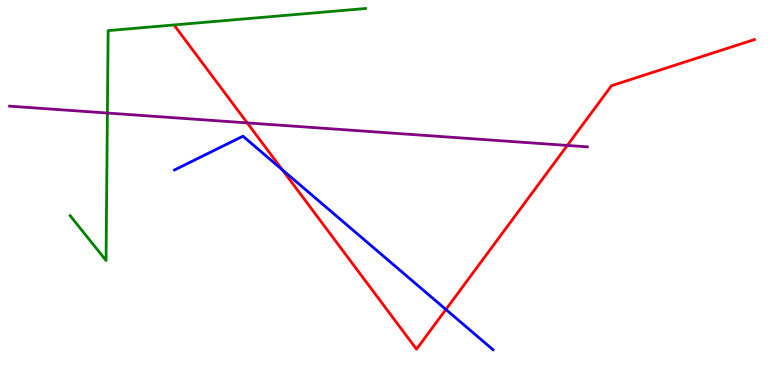[{'lines': ['blue', 'red'], 'intersections': [{'x': 3.64, 'y': 5.59}, {'x': 5.75, 'y': 1.96}]}, {'lines': ['green', 'red'], 'intersections': []}, {'lines': ['purple', 'red'], 'intersections': [{'x': 3.19, 'y': 6.81}, {'x': 7.32, 'y': 6.22}]}, {'lines': ['blue', 'green'], 'intersections': []}, {'lines': ['blue', 'purple'], 'intersections': []}, {'lines': ['green', 'purple'], 'intersections': [{'x': 1.39, 'y': 7.06}]}]